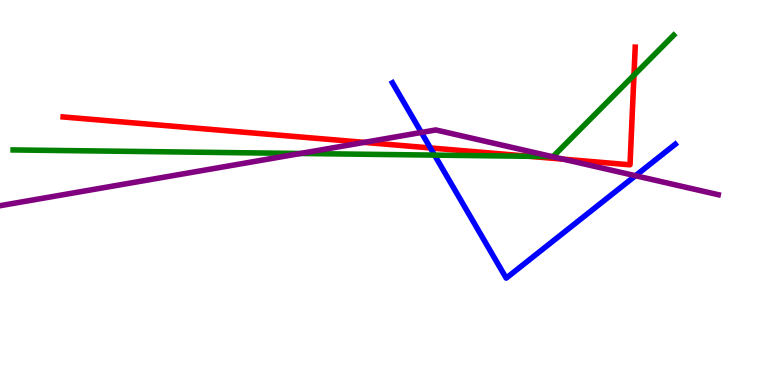[{'lines': ['blue', 'red'], 'intersections': [{'x': 5.55, 'y': 6.16}]}, {'lines': ['green', 'red'], 'intersections': [{'x': 6.83, 'y': 5.94}, {'x': 8.18, 'y': 8.05}]}, {'lines': ['purple', 'red'], 'intersections': [{'x': 4.7, 'y': 6.3}, {'x': 7.27, 'y': 5.87}]}, {'lines': ['blue', 'green'], 'intersections': [{'x': 5.61, 'y': 5.97}]}, {'lines': ['blue', 'purple'], 'intersections': [{'x': 5.44, 'y': 6.56}, {'x': 8.2, 'y': 5.44}]}, {'lines': ['green', 'purple'], 'intersections': [{'x': 3.88, 'y': 6.01}, {'x': 7.12, 'y': 5.93}]}]